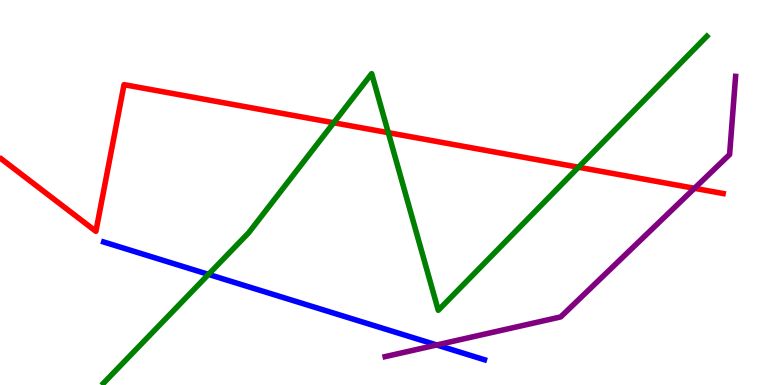[{'lines': ['blue', 'red'], 'intersections': []}, {'lines': ['green', 'red'], 'intersections': [{'x': 4.31, 'y': 6.81}, {'x': 5.01, 'y': 6.55}, {'x': 7.46, 'y': 5.66}]}, {'lines': ['purple', 'red'], 'intersections': [{'x': 8.96, 'y': 5.11}]}, {'lines': ['blue', 'green'], 'intersections': [{'x': 2.69, 'y': 2.87}]}, {'lines': ['blue', 'purple'], 'intersections': [{'x': 5.63, 'y': 1.04}]}, {'lines': ['green', 'purple'], 'intersections': []}]